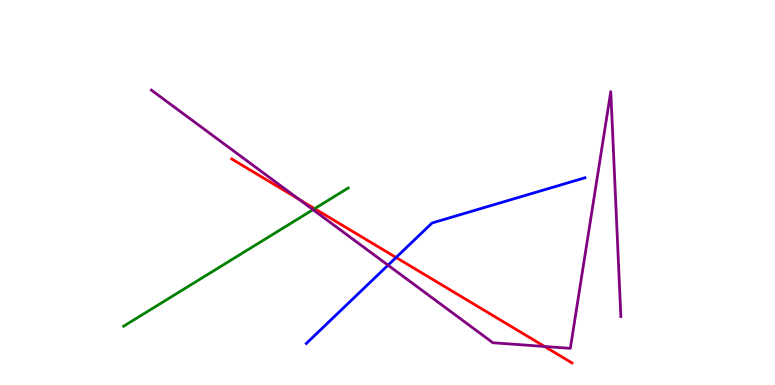[{'lines': ['blue', 'red'], 'intersections': [{'x': 5.11, 'y': 3.31}]}, {'lines': ['green', 'red'], 'intersections': [{'x': 4.06, 'y': 4.58}]}, {'lines': ['purple', 'red'], 'intersections': [{'x': 3.86, 'y': 4.83}, {'x': 7.03, 'y': 1.0}]}, {'lines': ['blue', 'green'], 'intersections': []}, {'lines': ['blue', 'purple'], 'intersections': [{'x': 5.01, 'y': 3.11}]}, {'lines': ['green', 'purple'], 'intersections': [{'x': 4.04, 'y': 4.55}]}]